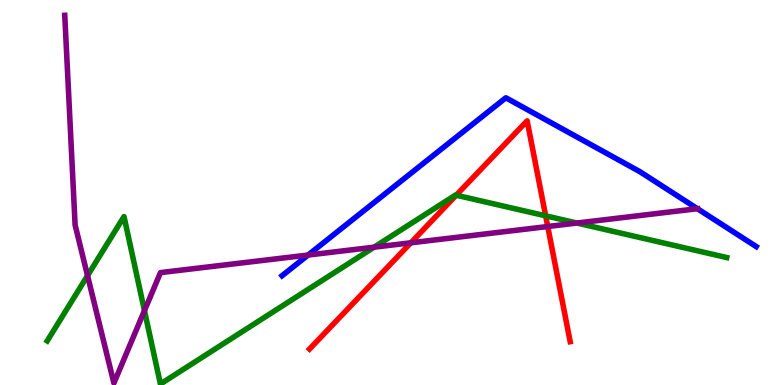[{'lines': ['blue', 'red'], 'intersections': []}, {'lines': ['green', 'red'], 'intersections': [{'x': 5.89, 'y': 4.93}, {'x': 7.04, 'y': 4.39}]}, {'lines': ['purple', 'red'], 'intersections': [{'x': 5.3, 'y': 3.69}, {'x': 7.07, 'y': 4.12}]}, {'lines': ['blue', 'green'], 'intersections': []}, {'lines': ['blue', 'purple'], 'intersections': [{'x': 3.98, 'y': 3.38}, {'x': 9.0, 'y': 4.58}]}, {'lines': ['green', 'purple'], 'intersections': [{'x': 1.13, 'y': 2.84}, {'x': 1.86, 'y': 1.93}, {'x': 4.83, 'y': 3.58}, {'x': 7.44, 'y': 4.21}]}]